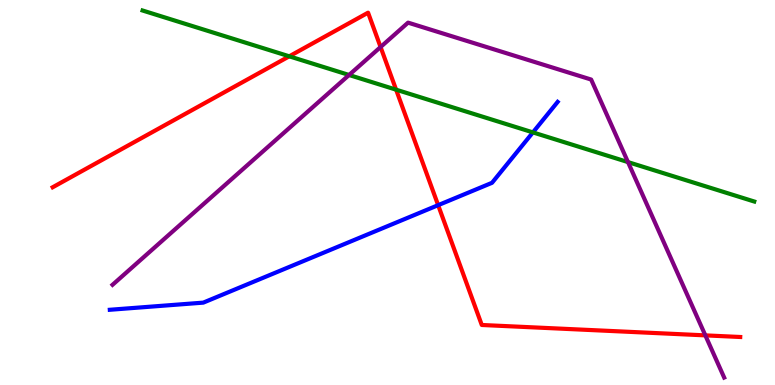[{'lines': ['blue', 'red'], 'intersections': [{'x': 5.65, 'y': 4.67}]}, {'lines': ['green', 'red'], 'intersections': [{'x': 3.73, 'y': 8.54}, {'x': 5.11, 'y': 7.67}]}, {'lines': ['purple', 'red'], 'intersections': [{'x': 4.91, 'y': 8.78}, {'x': 9.1, 'y': 1.29}]}, {'lines': ['blue', 'green'], 'intersections': [{'x': 6.88, 'y': 6.56}]}, {'lines': ['blue', 'purple'], 'intersections': []}, {'lines': ['green', 'purple'], 'intersections': [{'x': 4.5, 'y': 8.05}, {'x': 8.1, 'y': 5.79}]}]